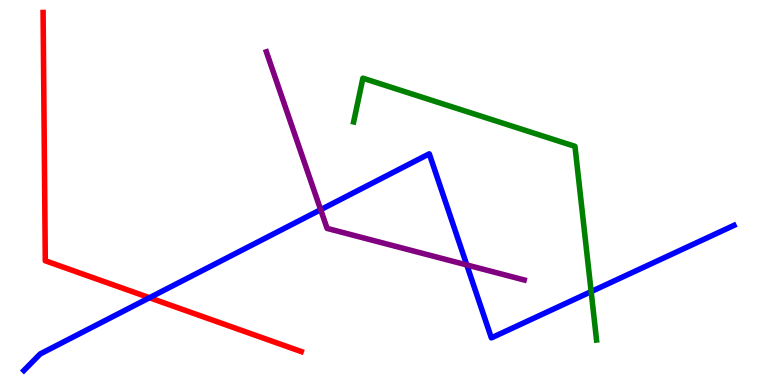[{'lines': ['blue', 'red'], 'intersections': [{'x': 1.93, 'y': 2.27}]}, {'lines': ['green', 'red'], 'intersections': []}, {'lines': ['purple', 'red'], 'intersections': []}, {'lines': ['blue', 'green'], 'intersections': [{'x': 7.63, 'y': 2.43}]}, {'lines': ['blue', 'purple'], 'intersections': [{'x': 4.14, 'y': 4.55}, {'x': 6.02, 'y': 3.12}]}, {'lines': ['green', 'purple'], 'intersections': []}]